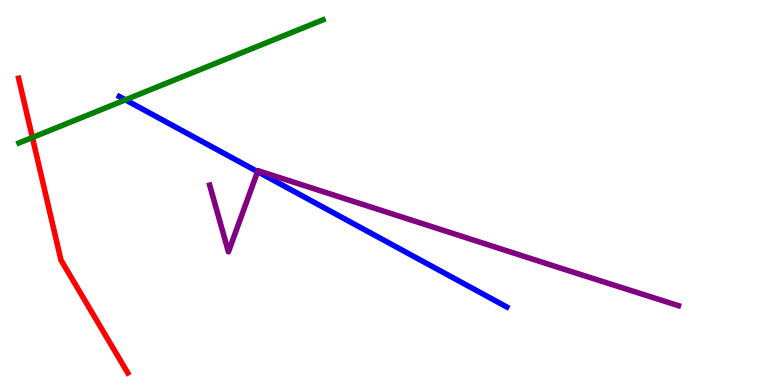[{'lines': ['blue', 'red'], 'intersections': []}, {'lines': ['green', 'red'], 'intersections': [{'x': 0.418, 'y': 6.43}]}, {'lines': ['purple', 'red'], 'intersections': []}, {'lines': ['blue', 'green'], 'intersections': [{'x': 1.62, 'y': 7.41}]}, {'lines': ['blue', 'purple'], 'intersections': [{'x': 3.32, 'y': 5.54}]}, {'lines': ['green', 'purple'], 'intersections': []}]